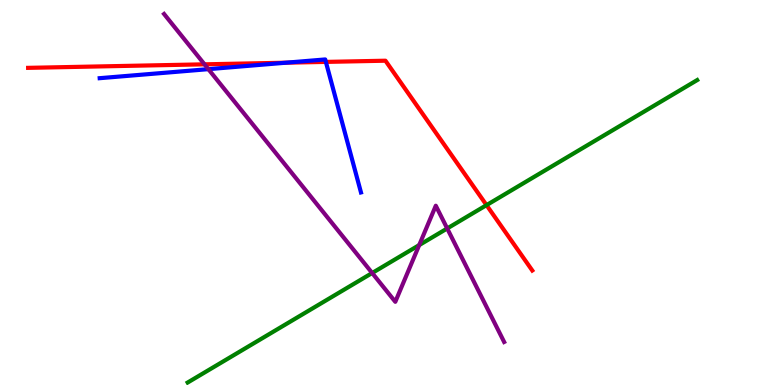[{'lines': ['blue', 'red'], 'intersections': [{'x': 3.69, 'y': 8.37}, {'x': 4.2, 'y': 8.39}]}, {'lines': ['green', 'red'], 'intersections': [{'x': 6.28, 'y': 4.67}]}, {'lines': ['purple', 'red'], 'intersections': [{'x': 2.64, 'y': 8.33}]}, {'lines': ['blue', 'green'], 'intersections': []}, {'lines': ['blue', 'purple'], 'intersections': [{'x': 2.69, 'y': 8.2}]}, {'lines': ['green', 'purple'], 'intersections': [{'x': 4.8, 'y': 2.91}, {'x': 5.41, 'y': 3.63}, {'x': 5.77, 'y': 4.07}]}]